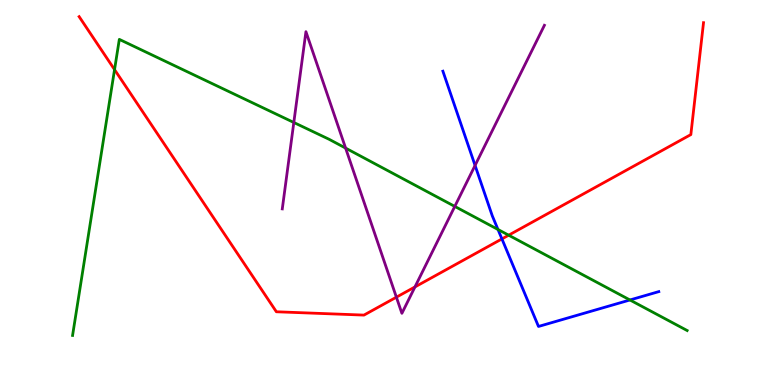[{'lines': ['blue', 'red'], 'intersections': [{'x': 6.48, 'y': 3.79}]}, {'lines': ['green', 'red'], 'intersections': [{'x': 1.48, 'y': 8.19}, {'x': 6.56, 'y': 3.89}]}, {'lines': ['purple', 'red'], 'intersections': [{'x': 5.11, 'y': 2.28}, {'x': 5.35, 'y': 2.55}]}, {'lines': ['blue', 'green'], 'intersections': [{'x': 6.43, 'y': 4.04}, {'x': 8.13, 'y': 2.21}]}, {'lines': ['blue', 'purple'], 'intersections': [{'x': 6.13, 'y': 5.7}]}, {'lines': ['green', 'purple'], 'intersections': [{'x': 3.79, 'y': 6.82}, {'x': 4.46, 'y': 6.15}, {'x': 5.87, 'y': 4.64}]}]